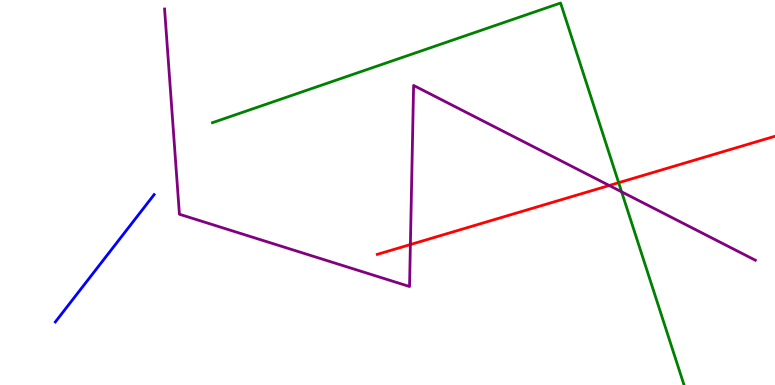[{'lines': ['blue', 'red'], 'intersections': []}, {'lines': ['green', 'red'], 'intersections': [{'x': 7.98, 'y': 5.25}]}, {'lines': ['purple', 'red'], 'intersections': [{'x': 5.3, 'y': 3.65}, {'x': 7.86, 'y': 5.18}]}, {'lines': ['blue', 'green'], 'intersections': []}, {'lines': ['blue', 'purple'], 'intersections': []}, {'lines': ['green', 'purple'], 'intersections': [{'x': 8.02, 'y': 5.02}]}]